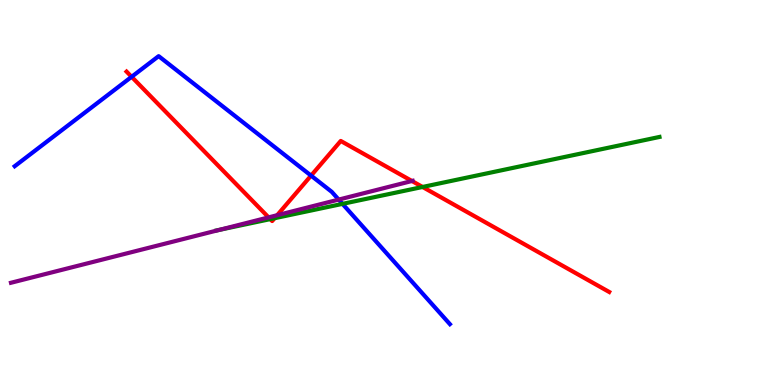[{'lines': ['blue', 'red'], 'intersections': [{'x': 1.7, 'y': 8.0}, {'x': 4.01, 'y': 5.44}]}, {'lines': ['green', 'red'], 'intersections': [{'x': 3.49, 'y': 4.31}, {'x': 3.54, 'y': 4.33}, {'x': 5.45, 'y': 5.14}]}, {'lines': ['purple', 'red'], 'intersections': [{'x': 3.47, 'y': 4.35}, {'x': 3.58, 'y': 4.41}, {'x': 5.32, 'y': 5.3}]}, {'lines': ['blue', 'green'], 'intersections': [{'x': 4.42, 'y': 4.7}]}, {'lines': ['blue', 'purple'], 'intersections': [{'x': 4.37, 'y': 4.82}]}, {'lines': ['green', 'purple'], 'intersections': [{'x': 2.83, 'y': 4.03}]}]